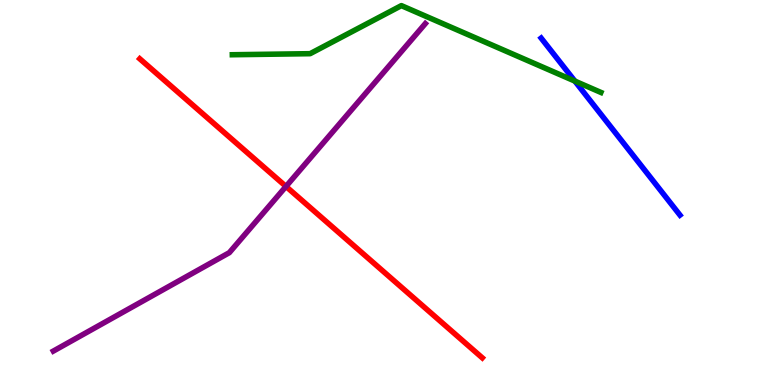[{'lines': ['blue', 'red'], 'intersections': []}, {'lines': ['green', 'red'], 'intersections': []}, {'lines': ['purple', 'red'], 'intersections': [{'x': 3.69, 'y': 5.16}]}, {'lines': ['blue', 'green'], 'intersections': [{'x': 7.42, 'y': 7.89}]}, {'lines': ['blue', 'purple'], 'intersections': []}, {'lines': ['green', 'purple'], 'intersections': []}]